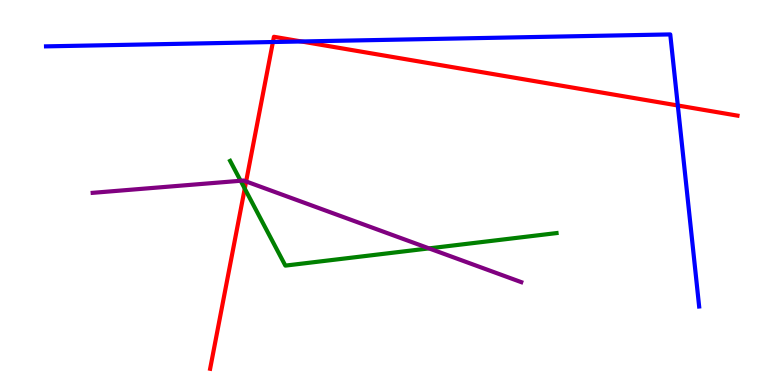[{'lines': ['blue', 'red'], 'intersections': [{'x': 3.52, 'y': 8.91}, {'x': 3.89, 'y': 8.92}, {'x': 8.75, 'y': 7.26}]}, {'lines': ['green', 'red'], 'intersections': [{'x': 3.16, 'y': 5.1}]}, {'lines': ['purple', 'red'], 'intersections': [{'x': 3.18, 'y': 5.29}]}, {'lines': ['blue', 'green'], 'intersections': []}, {'lines': ['blue', 'purple'], 'intersections': []}, {'lines': ['green', 'purple'], 'intersections': [{'x': 3.1, 'y': 5.3}, {'x': 5.54, 'y': 3.55}]}]